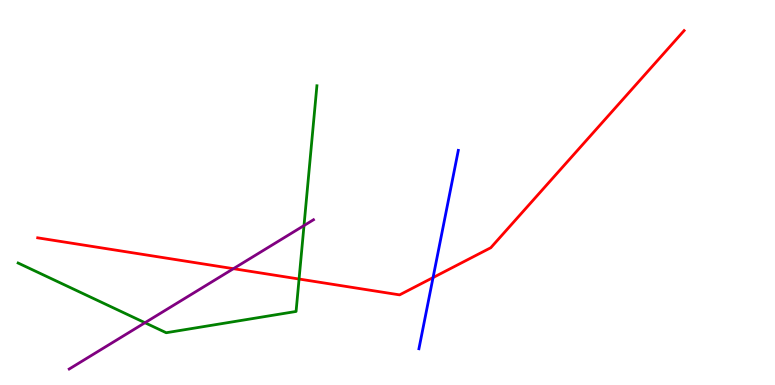[{'lines': ['blue', 'red'], 'intersections': [{'x': 5.59, 'y': 2.79}]}, {'lines': ['green', 'red'], 'intersections': [{'x': 3.86, 'y': 2.75}]}, {'lines': ['purple', 'red'], 'intersections': [{'x': 3.01, 'y': 3.02}]}, {'lines': ['blue', 'green'], 'intersections': []}, {'lines': ['blue', 'purple'], 'intersections': []}, {'lines': ['green', 'purple'], 'intersections': [{'x': 1.87, 'y': 1.62}, {'x': 3.92, 'y': 4.14}]}]